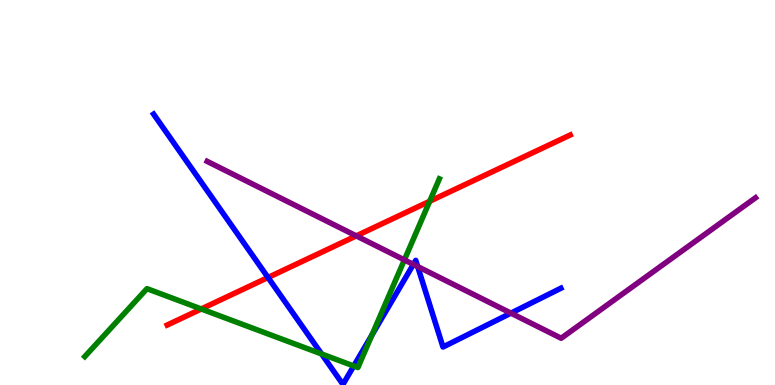[{'lines': ['blue', 'red'], 'intersections': [{'x': 3.46, 'y': 2.79}]}, {'lines': ['green', 'red'], 'intersections': [{'x': 2.6, 'y': 1.97}, {'x': 5.54, 'y': 4.77}]}, {'lines': ['purple', 'red'], 'intersections': [{'x': 4.6, 'y': 3.87}]}, {'lines': ['blue', 'green'], 'intersections': [{'x': 4.15, 'y': 0.806}, {'x': 4.56, 'y': 0.494}, {'x': 4.8, 'y': 1.3}]}, {'lines': ['blue', 'purple'], 'intersections': [{'x': 5.33, 'y': 3.13}, {'x': 5.39, 'y': 3.08}, {'x': 6.59, 'y': 1.87}]}, {'lines': ['green', 'purple'], 'intersections': [{'x': 5.22, 'y': 3.25}]}]